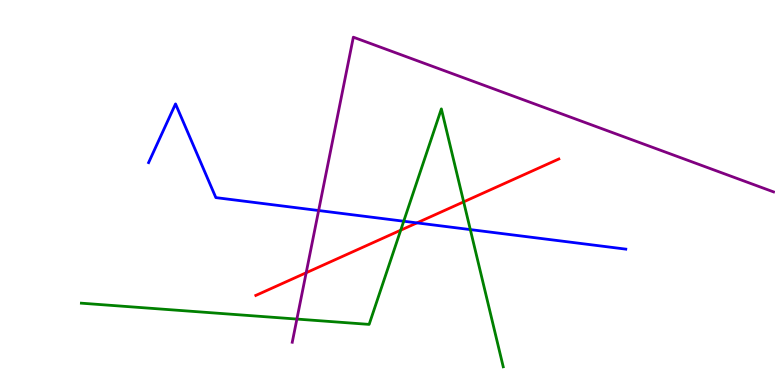[{'lines': ['blue', 'red'], 'intersections': [{'x': 5.38, 'y': 4.21}]}, {'lines': ['green', 'red'], 'intersections': [{'x': 5.17, 'y': 4.02}, {'x': 5.98, 'y': 4.76}]}, {'lines': ['purple', 'red'], 'intersections': [{'x': 3.95, 'y': 2.92}]}, {'lines': ['blue', 'green'], 'intersections': [{'x': 5.21, 'y': 4.25}, {'x': 6.07, 'y': 4.04}]}, {'lines': ['blue', 'purple'], 'intersections': [{'x': 4.11, 'y': 4.53}]}, {'lines': ['green', 'purple'], 'intersections': [{'x': 3.83, 'y': 1.71}]}]